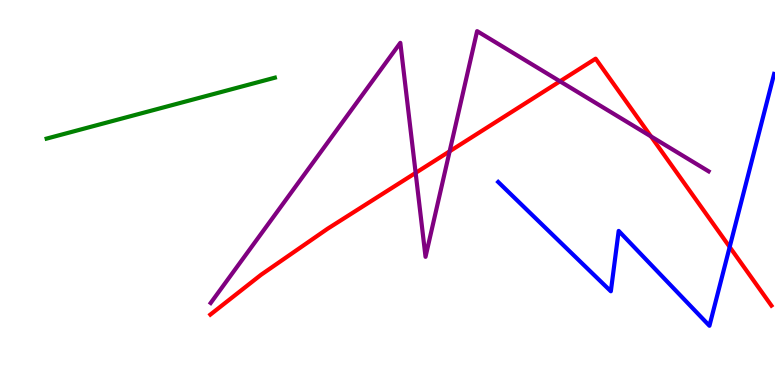[{'lines': ['blue', 'red'], 'intersections': [{'x': 9.42, 'y': 3.58}]}, {'lines': ['green', 'red'], 'intersections': []}, {'lines': ['purple', 'red'], 'intersections': [{'x': 5.36, 'y': 5.51}, {'x': 5.8, 'y': 6.07}, {'x': 7.23, 'y': 7.89}, {'x': 8.4, 'y': 6.46}]}, {'lines': ['blue', 'green'], 'intersections': []}, {'lines': ['blue', 'purple'], 'intersections': []}, {'lines': ['green', 'purple'], 'intersections': []}]